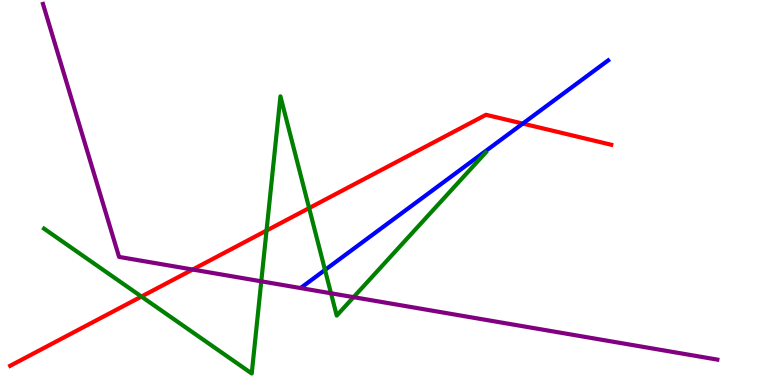[{'lines': ['blue', 'red'], 'intersections': [{'x': 6.75, 'y': 6.79}]}, {'lines': ['green', 'red'], 'intersections': [{'x': 1.82, 'y': 2.3}, {'x': 3.44, 'y': 4.01}, {'x': 3.99, 'y': 4.59}]}, {'lines': ['purple', 'red'], 'intersections': [{'x': 2.49, 'y': 3.0}]}, {'lines': ['blue', 'green'], 'intersections': [{'x': 4.19, 'y': 2.99}]}, {'lines': ['blue', 'purple'], 'intersections': []}, {'lines': ['green', 'purple'], 'intersections': [{'x': 3.37, 'y': 2.69}, {'x': 4.27, 'y': 2.38}, {'x': 4.56, 'y': 2.28}]}]